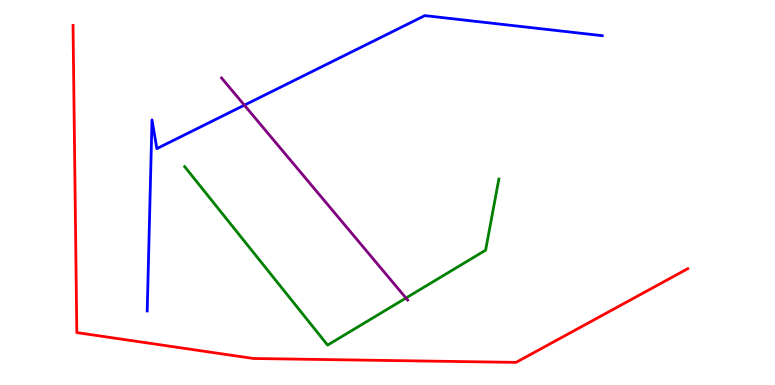[{'lines': ['blue', 'red'], 'intersections': []}, {'lines': ['green', 'red'], 'intersections': []}, {'lines': ['purple', 'red'], 'intersections': []}, {'lines': ['blue', 'green'], 'intersections': []}, {'lines': ['blue', 'purple'], 'intersections': [{'x': 3.15, 'y': 7.27}]}, {'lines': ['green', 'purple'], 'intersections': [{'x': 5.24, 'y': 2.26}]}]